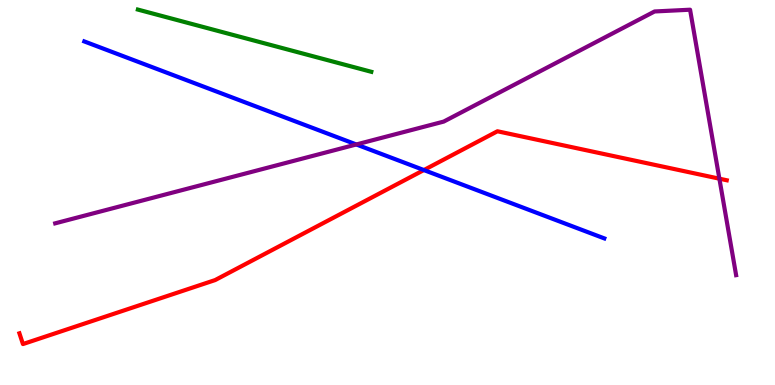[{'lines': ['blue', 'red'], 'intersections': [{'x': 5.47, 'y': 5.58}]}, {'lines': ['green', 'red'], 'intersections': []}, {'lines': ['purple', 'red'], 'intersections': [{'x': 9.28, 'y': 5.36}]}, {'lines': ['blue', 'green'], 'intersections': []}, {'lines': ['blue', 'purple'], 'intersections': [{'x': 4.6, 'y': 6.25}]}, {'lines': ['green', 'purple'], 'intersections': []}]